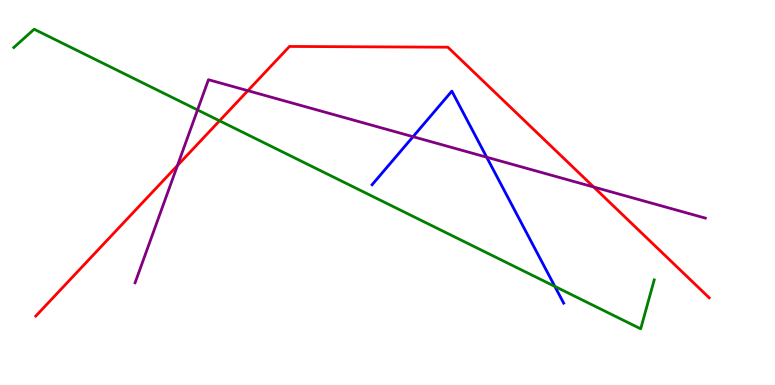[{'lines': ['blue', 'red'], 'intersections': []}, {'lines': ['green', 'red'], 'intersections': [{'x': 2.83, 'y': 6.86}]}, {'lines': ['purple', 'red'], 'intersections': [{'x': 2.29, 'y': 5.7}, {'x': 3.2, 'y': 7.64}, {'x': 7.66, 'y': 5.14}]}, {'lines': ['blue', 'green'], 'intersections': [{'x': 7.16, 'y': 2.56}]}, {'lines': ['blue', 'purple'], 'intersections': [{'x': 5.33, 'y': 6.45}, {'x': 6.28, 'y': 5.92}]}, {'lines': ['green', 'purple'], 'intersections': [{'x': 2.55, 'y': 7.14}]}]